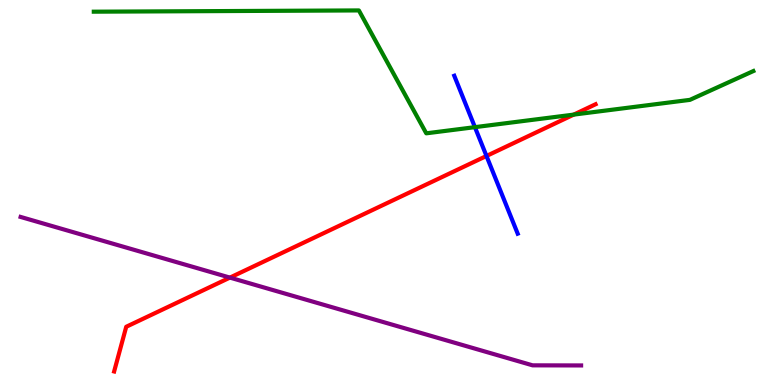[{'lines': ['blue', 'red'], 'intersections': [{'x': 6.28, 'y': 5.95}]}, {'lines': ['green', 'red'], 'intersections': [{'x': 7.4, 'y': 7.02}]}, {'lines': ['purple', 'red'], 'intersections': [{'x': 2.97, 'y': 2.79}]}, {'lines': ['blue', 'green'], 'intersections': [{'x': 6.13, 'y': 6.7}]}, {'lines': ['blue', 'purple'], 'intersections': []}, {'lines': ['green', 'purple'], 'intersections': []}]